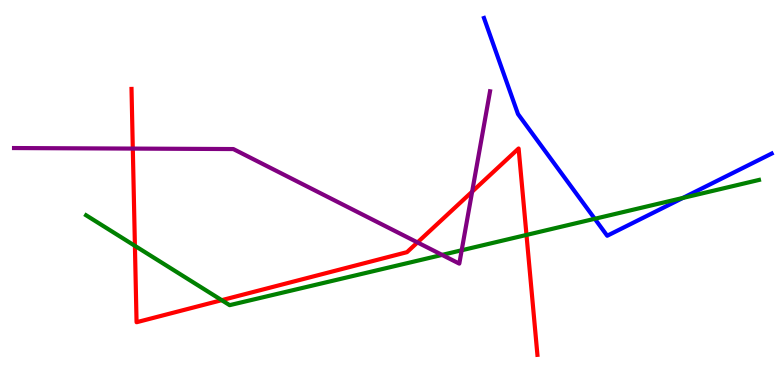[{'lines': ['blue', 'red'], 'intersections': []}, {'lines': ['green', 'red'], 'intersections': [{'x': 1.74, 'y': 3.61}, {'x': 2.86, 'y': 2.2}, {'x': 6.79, 'y': 3.9}]}, {'lines': ['purple', 'red'], 'intersections': [{'x': 1.71, 'y': 6.14}, {'x': 5.39, 'y': 3.7}, {'x': 6.09, 'y': 5.02}]}, {'lines': ['blue', 'green'], 'intersections': [{'x': 7.67, 'y': 4.32}, {'x': 8.81, 'y': 4.86}]}, {'lines': ['blue', 'purple'], 'intersections': []}, {'lines': ['green', 'purple'], 'intersections': [{'x': 5.7, 'y': 3.38}, {'x': 5.96, 'y': 3.5}]}]